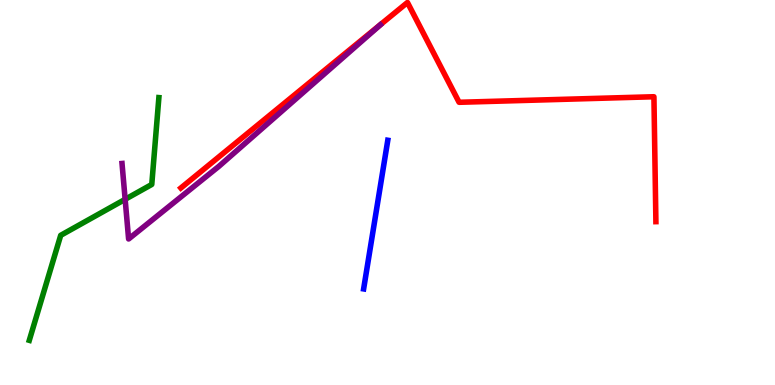[{'lines': ['blue', 'red'], 'intersections': []}, {'lines': ['green', 'red'], 'intersections': []}, {'lines': ['purple', 'red'], 'intersections': []}, {'lines': ['blue', 'green'], 'intersections': []}, {'lines': ['blue', 'purple'], 'intersections': []}, {'lines': ['green', 'purple'], 'intersections': [{'x': 1.61, 'y': 4.82}]}]